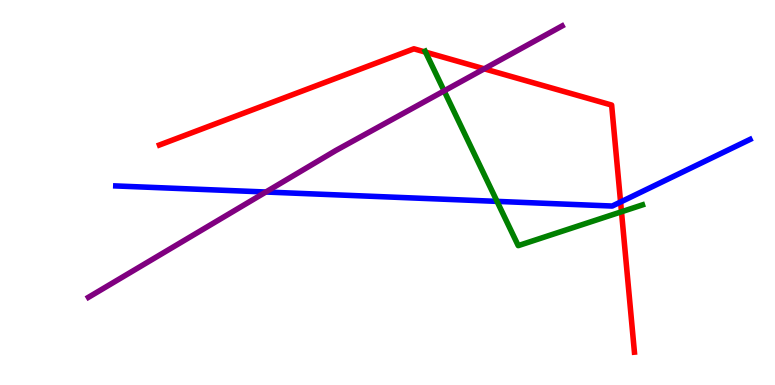[{'lines': ['blue', 'red'], 'intersections': [{'x': 8.01, 'y': 4.75}]}, {'lines': ['green', 'red'], 'intersections': [{'x': 5.49, 'y': 8.65}, {'x': 8.02, 'y': 4.5}]}, {'lines': ['purple', 'red'], 'intersections': [{'x': 6.25, 'y': 8.21}]}, {'lines': ['blue', 'green'], 'intersections': [{'x': 6.41, 'y': 4.77}]}, {'lines': ['blue', 'purple'], 'intersections': [{'x': 3.43, 'y': 5.01}]}, {'lines': ['green', 'purple'], 'intersections': [{'x': 5.73, 'y': 7.64}]}]